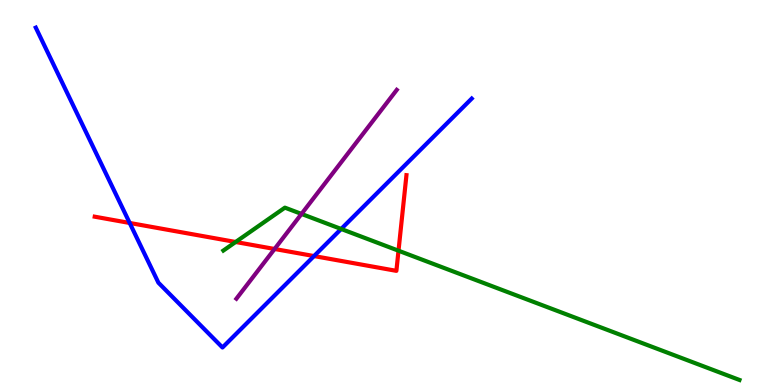[{'lines': ['blue', 'red'], 'intersections': [{'x': 1.67, 'y': 4.21}, {'x': 4.05, 'y': 3.35}]}, {'lines': ['green', 'red'], 'intersections': [{'x': 3.04, 'y': 3.71}, {'x': 5.14, 'y': 3.49}]}, {'lines': ['purple', 'red'], 'intersections': [{'x': 3.54, 'y': 3.53}]}, {'lines': ['blue', 'green'], 'intersections': [{'x': 4.4, 'y': 4.05}]}, {'lines': ['blue', 'purple'], 'intersections': []}, {'lines': ['green', 'purple'], 'intersections': [{'x': 3.89, 'y': 4.44}]}]